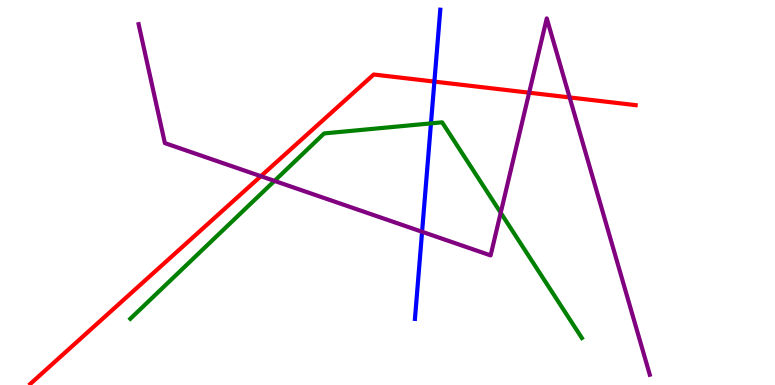[{'lines': ['blue', 'red'], 'intersections': [{'x': 5.61, 'y': 7.88}]}, {'lines': ['green', 'red'], 'intersections': []}, {'lines': ['purple', 'red'], 'intersections': [{'x': 3.37, 'y': 5.42}, {'x': 6.83, 'y': 7.59}, {'x': 7.35, 'y': 7.47}]}, {'lines': ['blue', 'green'], 'intersections': [{'x': 5.56, 'y': 6.8}]}, {'lines': ['blue', 'purple'], 'intersections': [{'x': 5.45, 'y': 3.98}]}, {'lines': ['green', 'purple'], 'intersections': [{'x': 3.54, 'y': 5.3}, {'x': 6.46, 'y': 4.47}]}]